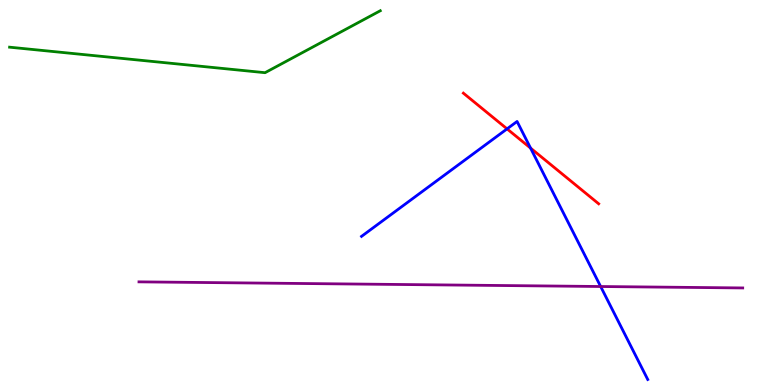[{'lines': ['blue', 'red'], 'intersections': [{'x': 6.54, 'y': 6.65}, {'x': 6.85, 'y': 6.15}]}, {'lines': ['green', 'red'], 'intersections': []}, {'lines': ['purple', 'red'], 'intersections': []}, {'lines': ['blue', 'green'], 'intersections': []}, {'lines': ['blue', 'purple'], 'intersections': [{'x': 7.75, 'y': 2.56}]}, {'lines': ['green', 'purple'], 'intersections': []}]